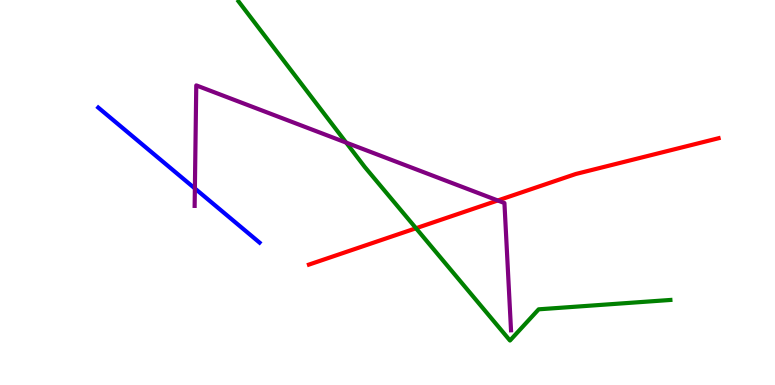[{'lines': ['blue', 'red'], 'intersections': []}, {'lines': ['green', 'red'], 'intersections': [{'x': 5.37, 'y': 4.07}]}, {'lines': ['purple', 'red'], 'intersections': [{'x': 6.42, 'y': 4.79}]}, {'lines': ['blue', 'green'], 'intersections': []}, {'lines': ['blue', 'purple'], 'intersections': [{'x': 2.51, 'y': 5.1}]}, {'lines': ['green', 'purple'], 'intersections': [{'x': 4.47, 'y': 6.3}]}]